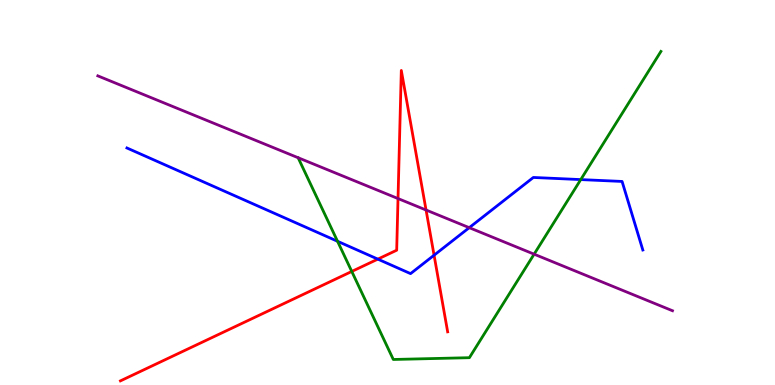[{'lines': ['blue', 'red'], 'intersections': [{'x': 4.88, 'y': 3.27}, {'x': 5.6, 'y': 3.37}]}, {'lines': ['green', 'red'], 'intersections': [{'x': 4.54, 'y': 2.95}]}, {'lines': ['purple', 'red'], 'intersections': [{'x': 5.14, 'y': 4.84}, {'x': 5.5, 'y': 4.55}]}, {'lines': ['blue', 'green'], 'intersections': [{'x': 4.36, 'y': 3.73}, {'x': 7.49, 'y': 5.34}]}, {'lines': ['blue', 'purple'], 'intersections': [{'x': 6.05, 'y': 4.09}]}, {'lines': ['green', 'purple'], 'intersections': [{'x': 6.89, 'y': 3.4}]}]